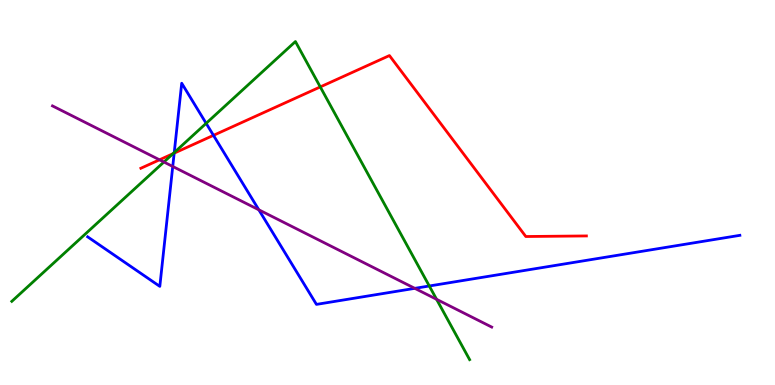[{'lines': ['blue', 'red'], 'intersections': [{'x': 2.25, 'y': 6.02}, {'x': 2.75, 'y': 6.48}]}, {'lines': ['green', 'red'], 'intersections': [{'x': 2.23, 'y': 6.01}, {'x': 4.13, 'y': 7.74}]}, {'lines': ['purple', 'red'], 'intersections': [{'x': 2.06, 'y': 5.85}]}, {'lines': ['blue', 'green'], 'intersections': [{'x': 2.25, 'y': 6.04}, {'x': 2.66, 'y': 6.8}, {'x': 5.54, 'y': 2.57}]}, {'lines': ['blue', 'purple'], 'intersections': [{'x': 2.23, 'y': 5.68}, {'x': 3.34, 'y': 4.55}, {'x': 5.35, 'y': 2.51}]}, {'lines': ['green', 'purple'], 'intersections': [{'x': 2.11, 'y': 5.79}, {'x': 5.63, 'y': 2.23}]}]